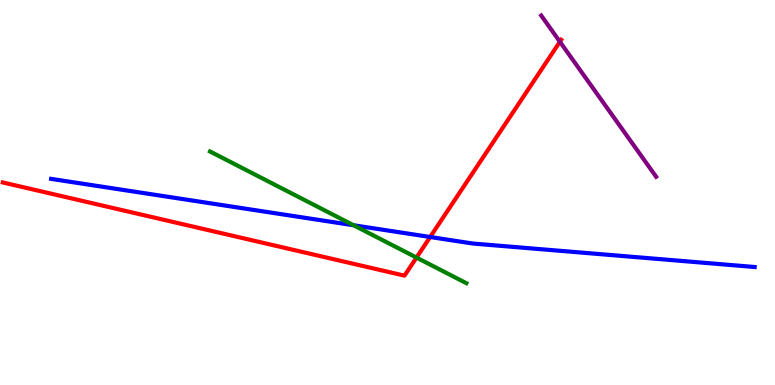[{'lines': ['blue', 'red'], 'intersections': [{'x': 5.55, 'y': 3.84}]}, {'lines': ['green', 'red'], 'intersections': [{'x': 5.37, 'y': 3.31}]}, {'lines': ['purple', 'red'], 'intersections': [{'x': 7.22, 'y': 8.92}]}, {'lines': ['blue', 'green'], 'intersections': [{'x': 4.56, 'y': 4.15}]}, {'lines': ['blue', 'purple'], 'intersections': []}, {'lines': ['green', 'purple'], 'intersections': []}]